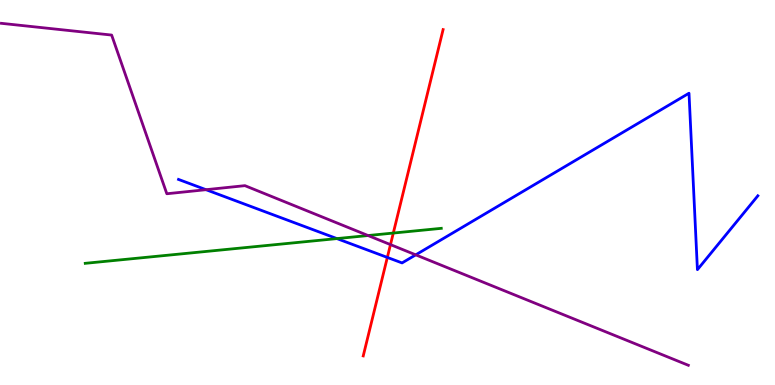[{'lines': ['blue', 'red'], 'intersections': [{'x': 5.0, 'y': 3.31}]}, {'lines': ['green', 'red'], 'intersections': [{'x': 5.07, 'y': 3.95}]}, {'lines': ['purple', 'red'], 'intersections': [{'x': 5.04, 'y': 3.65}]}, {'lines': ['blue', 'green'], 'intersections': [{'x': 4.35, 'y': 3.8}]}, {'lines': ['blue', 'purple'], 'intersections': [{'x': 2.66, 'y': 5.07}, {'x': 5.36, 'y': 3.38}]}, {'lines': ['green', 'purple'], 'intersections': [{'x': 4.75, 'y': 3.88}]}]